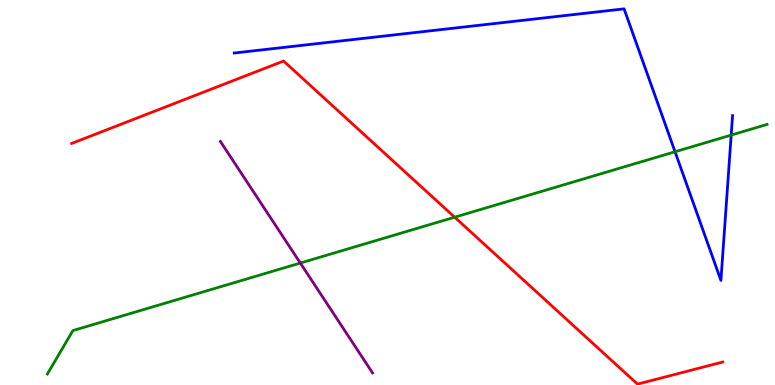[{'lines': ['blue', 'red'], 'intersections': []}, {'lines': ['green', 'red'], 'intersections': [{'x': 5.87, 'y': 4.36}]}, {'lines': ['purple', 'red'], 'intersections': []}, {'lines': ['blue', 'green'], 'intersections': [{'x': 8.71, 'y': 6.06}, {'x': 9.43, 'y': 6.49}]}, {'lines': ['blue', 'purple'], 'intersections': []}, {'lines': ['green', 'purple'], 'intersections': [{'x': 3.88, 'y': 3.17}]}]